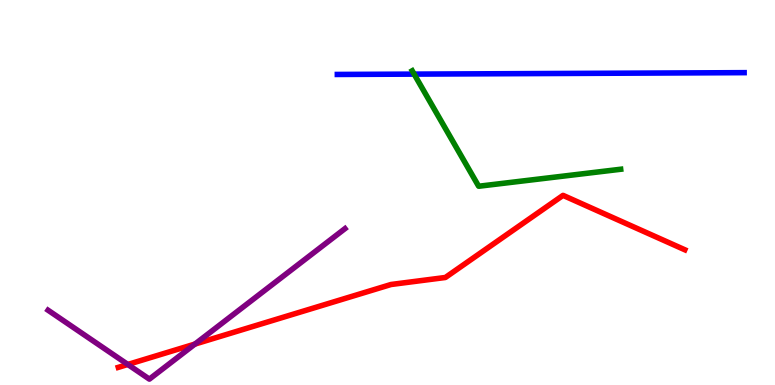[{'lines': ['blue', 'red'], 'intersections': []}, {'lines': ['green', 'red'], 'intersections': []}, {'lines': ['purple', 'red'], 'intersections': [{'x': 1.65, 'y': 0.533}, {'x': 2.52, 'y': 1.06}]}, {'lines': ['blue', 'green'], 'intersections': [{'x': 5.34, 'y': 8.07}]}, {'lines': ['blue', 'purple'], 'intersections': []}, {'lines': ['green', 'purple'], 'intersections': []}]